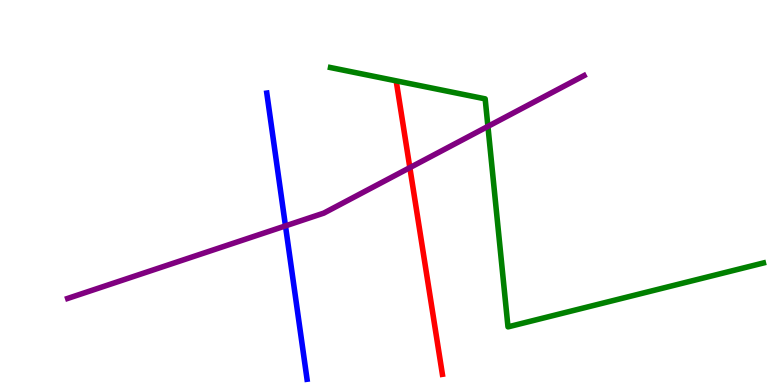[{'lines': ['blue', 'red'], 'intersections': []}, {'lines': ['green', 'red'], 'intersections': []}, {'lines': ['purple', 'red'], 'intersections': [{'x': 5.29, 'y': 5.65}]}, {'lines': ['blue', 'green'], 'intersections': []}, {'lines': ['blue', 'purple'], 'intersections': [{'x': 3.68, 'y': 4.13}]}, {'lines': ['green', 'purple'], 'intersections': [{'x': 6.3, 'y': 6.72}]}]